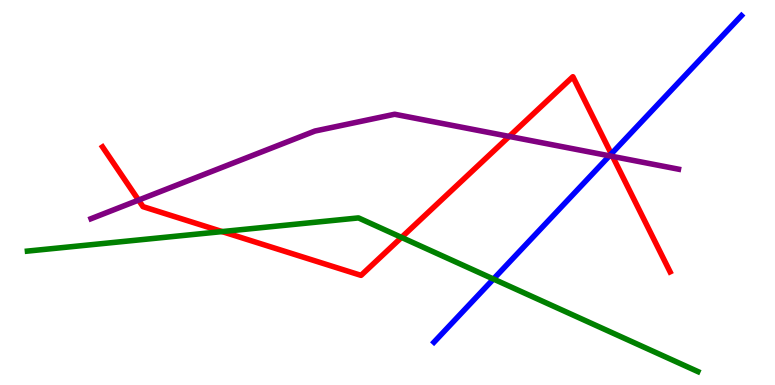[{'lines': ['blue', 'red'], 'intersections': [{'x': 7.89, 'y': 6.0}]}, {'lines': ['green', 'red'], 'intersections': [{'x': 2.87, 'y': 3.98}, {'x': 5.18, 'y': 3.83}]}, {'lines': ['purple', 'red'], 'intersections': [{'x': 1.79, 'y': 4.8}, {'x': 6.57, 'y': 6.46}, {'x': 7.9, 'y': 5.94}]}, {'lines': ['blue', 'green'], 'intersections': [{'x': 6.37, 'y': 2.75}]}, {'lines': ['blue', 'purple'], 'intersections': [{'x': 7.86, 'y': 5.95}]}, {'lines': ['green', 'purple'], 'intersections': []}]